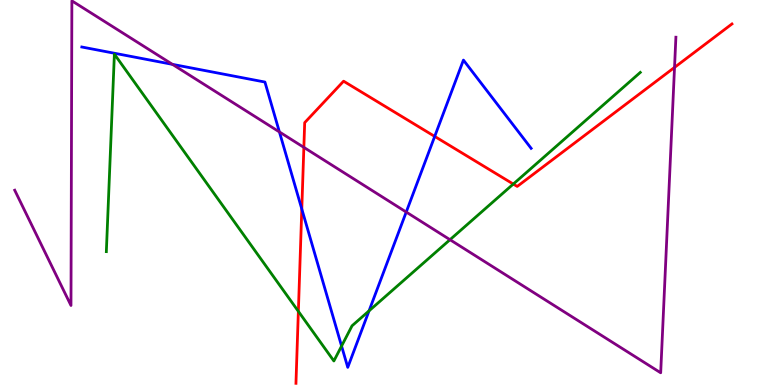[{'lines': ['blue', 'red'], 'intersections': [{'x': 3.89, 'y': 4.57}, {'x': 5.61, 'y': 6.46}]}, {'lines': ['green', 'red'], 'intersections': [{'x': 3.85, 'y': 1.91}, {'x': 6.62, 'y': 5.22}]}, {'lines': ['purple', 'red'], 'intersections': [{'x': 3.92, 'y': 6.17}, {'x': 8.7, 'y': 8.25}]}, {'lines': ['blue', 'green'], 'intersections': [{'x': 4.41, 'y': 1.01}, {'x': 4.76, 'y': 1.93}]}, {'lines': ['blue', 'purple'], 'intersections': [{'x': 2.22, 'y': 8.33}, {'x': 3.61, 'y': 6.57}, {'x': 5.24, 'y': 4.49}]}, {'lines': ['green', 'purple'], 'intersections': [{'x': 5.81, 'y': 3.77}]}]